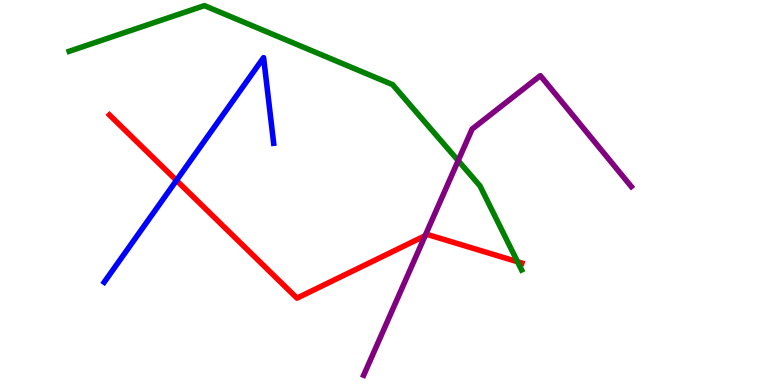[{'lines': ['blue', 'red'], 'intersections': [{'x': 2.28, 'y': 5.31}]}, {'lines': ['green', 'red'], 'intersections': [{'x': 6.68, 'y': 3.2}]}, {'lines': ['purple', 'red'], 'intersections': [{'x': 5.49, 'y': 3.88}]}, {'lines': ['blue', 'green'], 'intersections': []}, {'lines': ['blue', 'purple'], 'intersections': []}, {'lines': ['green', 'purple'], 'intersections': [{'x': 5.91, 'y': 5.83}]}]